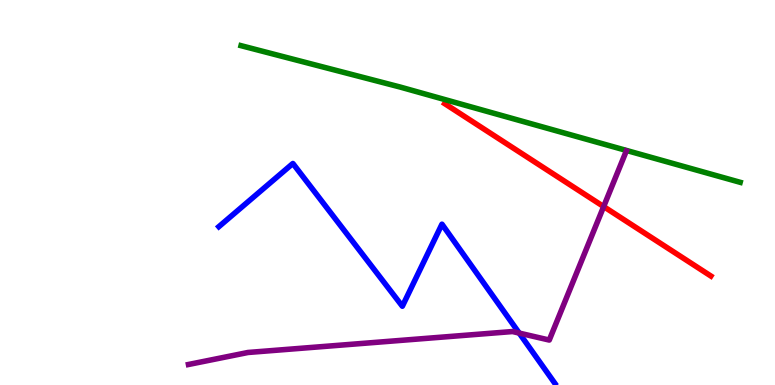[{'lines': ['blue', 'red'], 'intersections': []}, {'lines': ['green', 'red'], 'intersections': []}, {'lines': ['purple', 'red'], 'intersections': [{'x': 7.79, 'y': 4.63}]}, {'lines': ['blue', 'green'], 'intersections': []}, {'lines': ['blue', 'purple'], 'intersections': [{'x': 6.7, 'y': 1.35}]}, {'lines': ['green', 'purple'], 'intersections': []}]